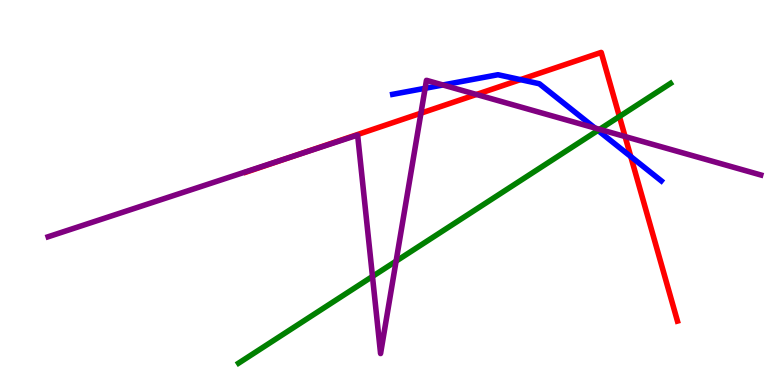[{'lines': ['blue', 'red'], 'intersections': [{'x': 6.72, 'y': 7.93}, {'x': 8.14, 'y': 5.93}]}, {'lines': ['green', 'red'], 'intersections': [{'x': 7.99, 'y': 6.97}]}, {'lines': ['purple', 'red'], 'intersections': [{'x': 3.8, 'y': 5.95}, {'x': 5.43, 'y': 7.06}, {'x': 6.15, 'y': 7.55}, {'x': 8.07, 'y': 6.45}]}, {'lines': ['blue', 'green'], 'intersections': [{'x': 7.72, 'y': 6.61}]}, {'lines': ['blue', 'purple'], 'intersections': [{'x': 5.49, 'y': 7.71}, {'x': 5.71, 'y': 7.79}, {'x': 7.68, 'y': 6.68}]}, {'lines': ['green', 'purple'], 'intersections': [{'x': 4.81, 'y': 2.82}, {'x': 5.11, 'y': 3.22}, {'x': 7.74, 'y': 6.64}]}]